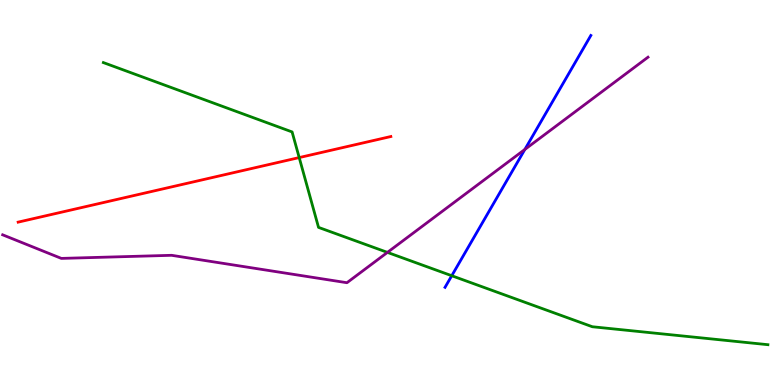[{'lines': ['blue', 'red'], 'intersections': []}, {'lines': ['green', 'red'], 'intersections': [{'x': 3.86, 'y': 5.91}]}, {'lines': ['purple', 'red'], 'intersections': []}, {'lines': ['blue', 'green'], 'intersections': [{'x': 5.83, 'y': 2.84}]}, {'lines': ['blue', 'purple'], 'intersections': [{'x': 6.77, 'y': 6.12}]}, {'lines': ['green', 'purple'], 'intersections': [{'x': 5.0, 'y': 3.44}]}]